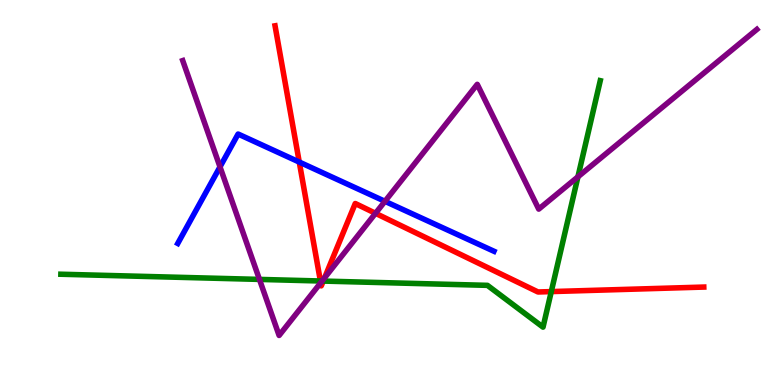[{'lines': ['blue', 'red'], 'intersections': [{'x': 3.86, 'y': 5.79}]}, {'lines': ['green', 'red'], 'intersections': [{'x': 4.13, 'y': 2.7}, {'x': 4.17, 'y': 2.7}, {'x': 7.11, 'y': 2.43}]}, {'lines': ['purple', 'red'], 'intersections': [{'x': 4.14, 'y': 2.66}, {'x': 4.19, 'y': 2.78}, {'x': 4.85, 'y': 4.46}]}, {'lines': ['blue', 'green'], 'intersections': []}, {'lines': ['blue', 'purple'], 'intersections': [{'x': 2.84, 'y': 5.67}, {'x': 4.97, 'y': 4.77}]}, {'lines': ['green', 'purple'], 'intersections': [{'x': 3.35, 'y': 2.74}, {'x': 4.16, 'y': 2.7}, {'x': 7.46, 'y': 5.41}]}]